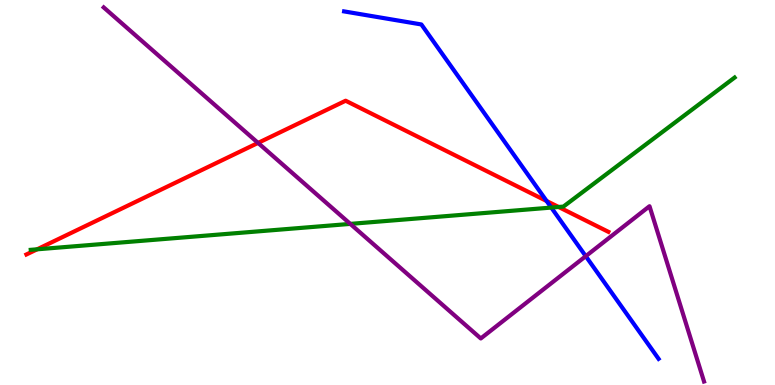[{'lines': ['blue', 'red'], 'intersections': [{'x': 7.05, 'y': 4.78}]}, {'lines': ['green', 'red'], 'intersections': [{'x': 0.479, 'y': 3.52}, {'x': 7.21, 'y': 4.62}]}, {'lines': ['purple', 'red'], 'intersections': [{'x': 3.33, 'y': 6.29}]}, {'lines': ['blue', 'green'], 'intersections': [{'x': 7.11, 'y': 4.61}]}, {'lines': ['blue', 'purple'], 'intersections': [{'x': 7.56, 'y': 3.35}]}, {'lines': ['green', 'purple'], 'intersections': [{'x': 4.52, 'y': 4.18}]}]